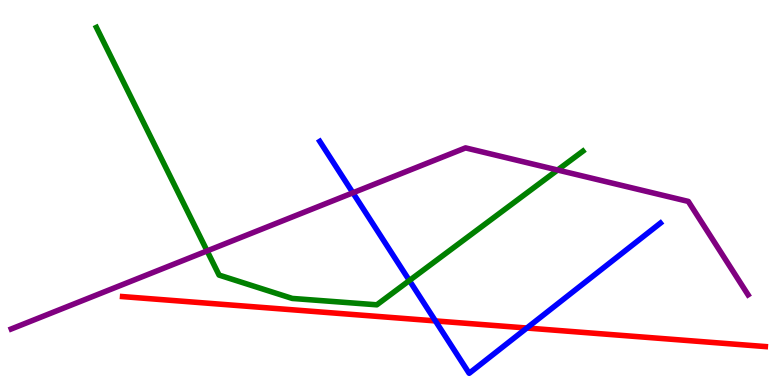[{'lines': ['blue', 'red'], 'intersections': [{'x': 5.62, 'y': 1.66}, {'x': 6.8, 'y': 1.48}]}, {'lines': ['green', 'red'], 'intersections': []}, {'lines': ['purple', 'red'], 'intersections': []}, {'lines': ['blue', 'green'], 'intersections': [{'x': 5.28, 'y': 2.71}]}, {'lines': ['blue', 'purple'], 'intersections': [{'x': 4.55, 'y': 4.99}]}, {'lines': ['green', 'purple'], 'intersections': [{'x': 2.67, 'y': 3.48}, {'x': 7.19, 'y': 5.58}]}]